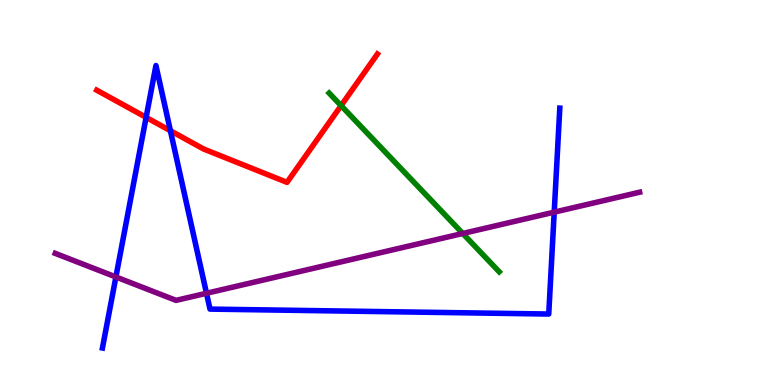[{'lines': ['blue', 'red'], 'intersections': [{'x': 1.89, 'y': 6.95}, {'x': 2.2, 'y': 6.6}]}, {'lines': ['green', 'red'], 'intersections': [{'x': 4.4, 'y': 7.26}]}, {'lines': ['purple', 'red'], 'intersections': []}, {'lines': ['blue', 'green'], 'intersections': []}, {'lines': ['blue', 'purple'], 'intersections': [{'x': 1.5, 'y': 2.81}, {'x': 2.66, 'y': 2.38}, {'x': 7.15, 'y': 4.49}]}, {'lines': ['green', 'purple'], 'intersections': [{'x': 5.97, 'y': 3.94}]}]